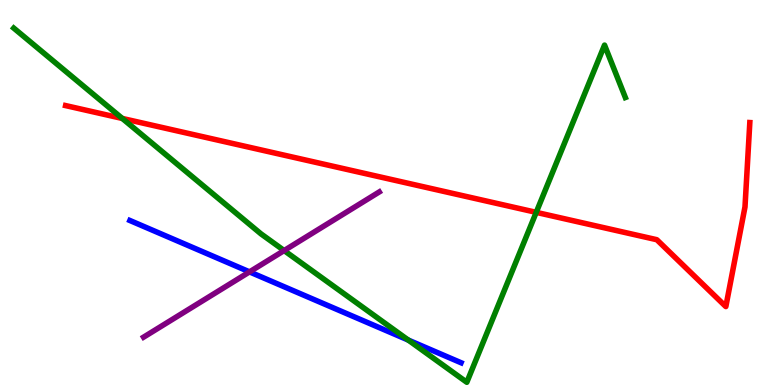[{'lines': ['blue', 'red'], 'intersections': []}, {'lines': ['green', 'red'], 'intersections': [{'x': 1.58, 'y': 6.92}, {'x': 6.92, 'y': 4.48}]}, {'lines': ['purple', 'red'], 'intersections': []}, {'lines': ['blue', 'green'], 'intersections': [{'x': 5.27, 'y': 1.17}]}, {'lines': ['blue', 'purple'], 'intersections': [{'x': 3.22, 'y': 2.94}]}, {'lines': ['green', 'purple'], 'intersections': [{'x': 3.67, 'y': 3.49}]}]